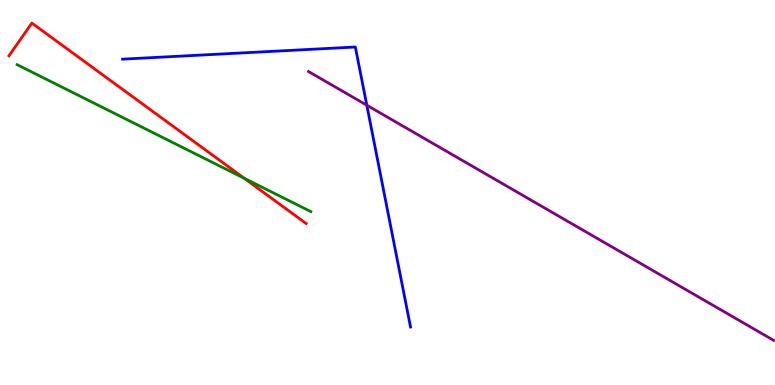[{'lines': ['blue', 'red'], 'intersections': []}, {'lines': ['green', 'red'], 'intersections': [{'x': 3.15, 'y': 5.37}]}, {'lines': ['purple', 'red'], 'intersections': []}, {'lines': ['blue', 'green'], 'intersections': []}, {'lines': ['blue', 'purple'], 'intersections': [{'x': 4.73, 'y': 7.27}]}, {'lines': ['green', 'purple'], 'intersections': []}]